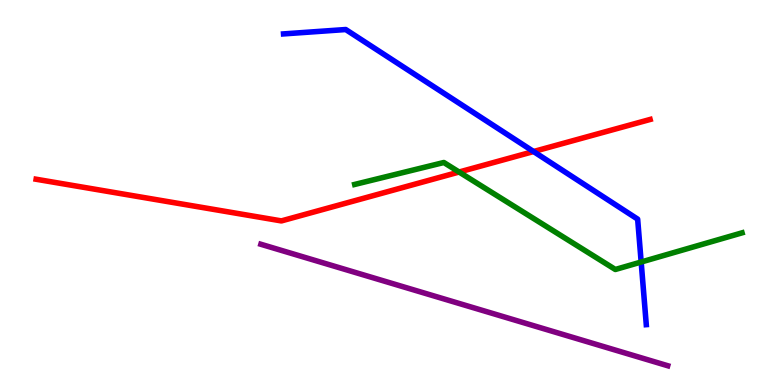[{'lines': ['blue', 'red'], 'intersections': [{'x': 6.88, 'y': 6.06}]}, {'lines': ['green', 'red'], 'intersections': [{'x': 5.92, 'y': 5.53}]}, {'lines': ['purple', 'red'], 'intersections': []}, {'lines': ['blue', 'green'], 'intersections': [{'x': 8.27, 'y': 3.19}]}, {'lines': ['blue', 'purple'], 'intersections': []}, {'lines': ['green', 'purple'], 'intersections': []}]